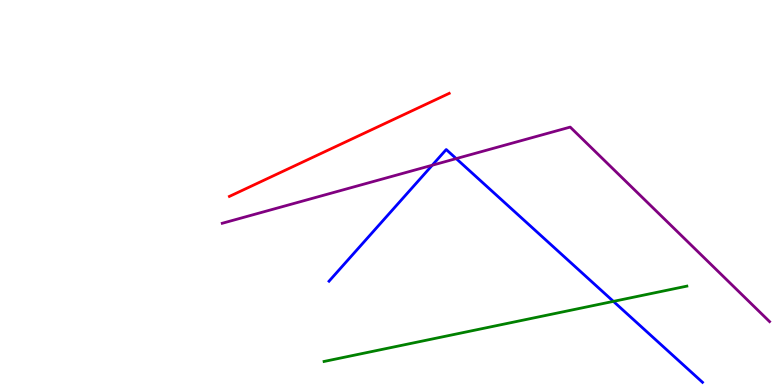[{'lines': ['blue', 'red'], 'intersections': []}, {'lines': ['green', 'red'], 'intersections': []}, {'lines': ['purple', 'red'], 'intersections': []}, {'lines': ['blue', 'green'], 'intersections': [{'x': 7.91, 'y': 2.17}]}, {'lines': ['blue', 'purple'], 'intersections': [{'x': 5.58, 'y': 5.71}, {'x': 5.89, 'y': 5.88}]}, {'lines': ['green', 'purple'], 'intersections': []}]